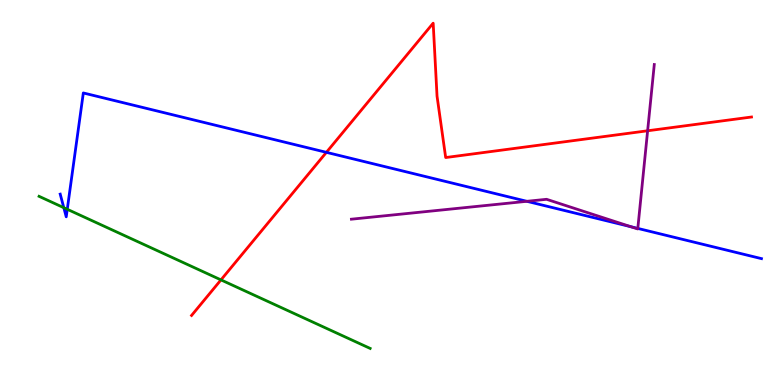[{'lines': ['blue', 'red'], 'intersections': [{'x': 4.21, 'y': 6.04}]}, {'lines': ['green', 'red'], 'intersections': [{'x': 2.85, 'y': 2.73}]}, {'lines': ['purple', 'red'], 'intersections': [{'x': 8.36, 'y': 6.6}]}, {'lines': ['blue', 'green'], 'intersections': [{'x': 0.823, 'y': 4.61}, {'x': 0.868, 'y': 4.56}]}, {'lines': ['blue', 'purple'], 'intersections': [{'x': 6.8, 'y': 4.77}, {'x': 8.14, 'y': 4.11}, {'x': 8.23, 'y': 4.07}]}, {'lines': ['green', 'purple'], 'intersections': []}]